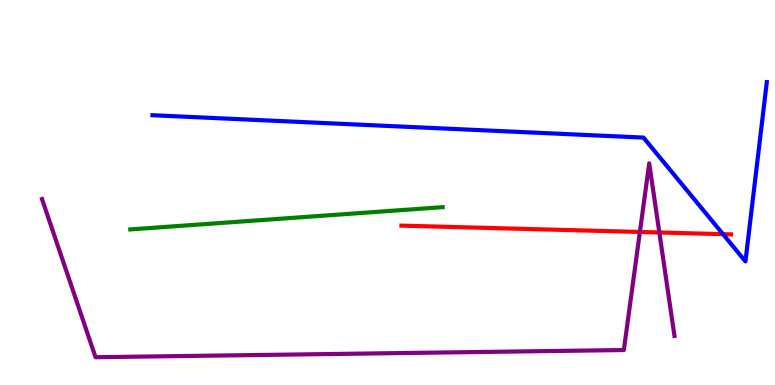[{'lines': ['blue', 'red'], 'intersections': [{'x': 9.33, 'y': 3.92}]}, {'lines': ['green', 'red'], 'intersections': []}, {'lines': ['purple', 'red'], 'intersections': [{'x': 8.26, 'y': 3.98}, {'x': 8.51, 'y': 3.96}]}, {'lines': ['blue', 'green'], 'intersections': []}, {'lines': ['blue', 'purple'], 'intersections': []}, {'lines': ['green', 'purple'], 'intersections': []}]